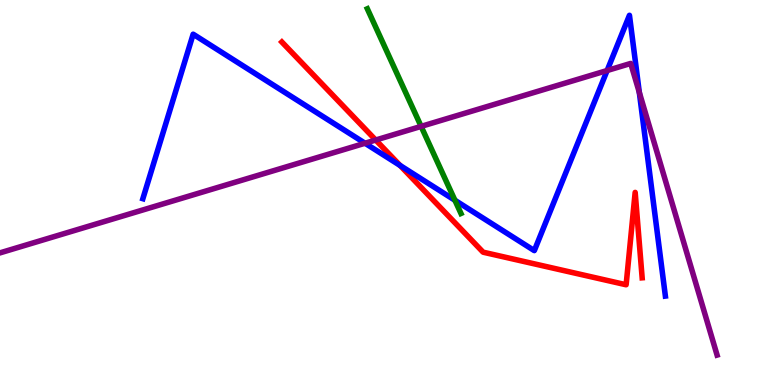[{'lines': ['blue', 'red'], 'intersections': [{'x': 5.16, 'y': 5.7}]}, {'lines': ['green', 'red'], 'intersections': []}, {'lines': ['purple', 'red'], 'intersections': [{'x': 4.85, 'y': 6.36}]}, {'lines': ['blue', 'green'], 'intersections': [{'x': 5.87, 'y': 4.8}]}, {'lines': ['blue', 'purple'], 'intersections': [{'x': 4.71, 'y': 6.28}, {'x': 7.83, 'y': 8.17}, {'x': 8.25, 'y': 7.6}]}, {'lines': ['green', 'purple'], 'intersections': [{'x': 5.43, 'y': 6.72}]}]